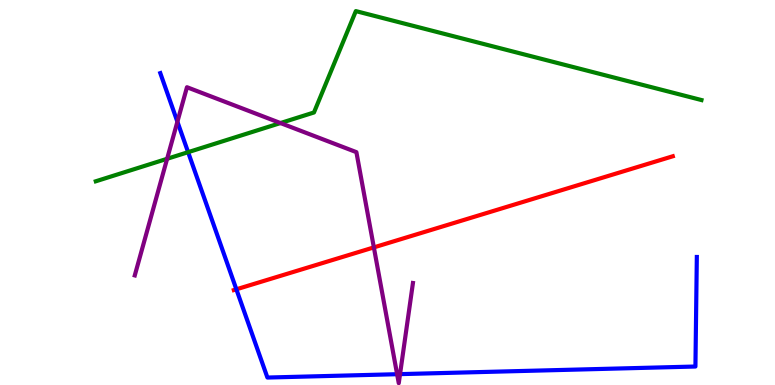[{'lines': ['blue', 'red'], 'intersections': [{'x': 3.05, 'y': 2.49}]}, {'lines': ['green', 'red'], 'intersections': []}, {'lines': ['purple', 'red'], 'intersections': [{'x': 4.82, 'y': 3.57}]}, {'lines': ['blue', 'green'], 'intersections': [{'x': 2.43, 'y': 6.05}]}, {'lines': ['blue', 'purple'], 'intersections': [{'x': 2.29, 'y': 6.84}, {'x': 5.12, 'y': 0.28}, {'x': 5.16, 'y': 0.282}]}, {'lines': ['green', 'purple'], 'intersections': [{'x': 2.16, 'y': 5.88}, {'x': 3.62, 'y': 6.8}]}]